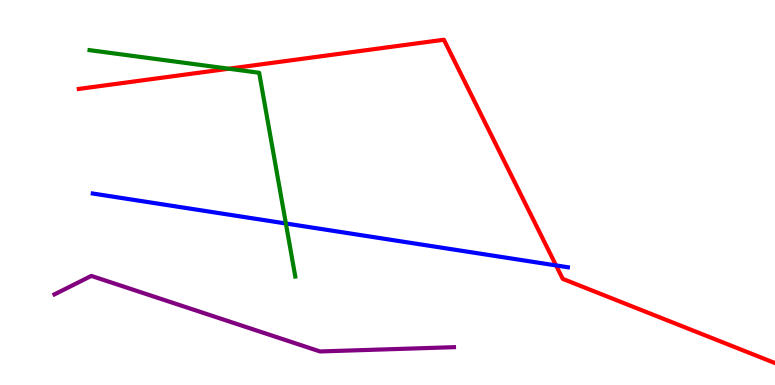[{'lines': ['blue', 'red'], 'intersections': [{'x': 7.17, 'y': 3.11}]}, {'lines': ['green', 'red'], 'intersections': [{'x': 2.95, 'y': 8.22}]}, {'lines': ['purple', 'red'], 'intersections': []}, {'lines': ['blue', 'green'], 'intersections': [{'x': 3.69, 'y': 4.2}]}, {'lines': ['blue', 'purple'], 'intersections': []}, {'lines': ['green', 'purple'], 'intersections': []}]